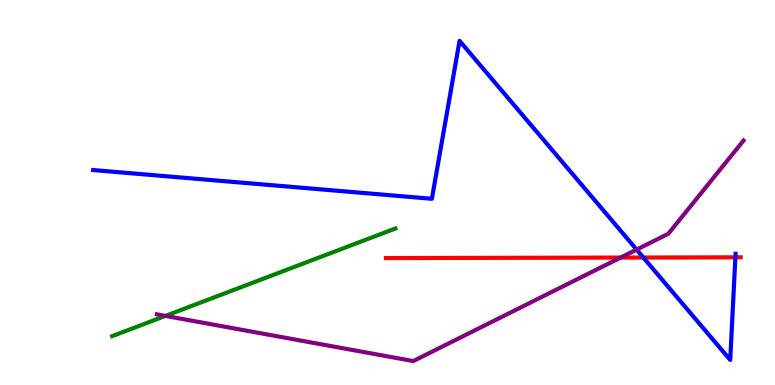[{'lines': ['blue', 'red'], 'intersections': [{'x': 8.3, 'y': 3.31}, {'x': 9.49, 'y': 3.32}]}, {'lines': ['green', 'red'], 'intersections': []}, {'lines': ['purple', 'red'], 'intersections': [{'x': 8.01, 'y': 3.31}]}, {'lines': ['blue', 'green'], 'intersections': []}, {'lines': ['blue', 'purple'], 'intersections': [{'x': 8.21, 'y': 3.52}]}, {'lines': ['green', 'purple'], 'intersections': [{'x': 2.13, 'y': 1.79}]}]